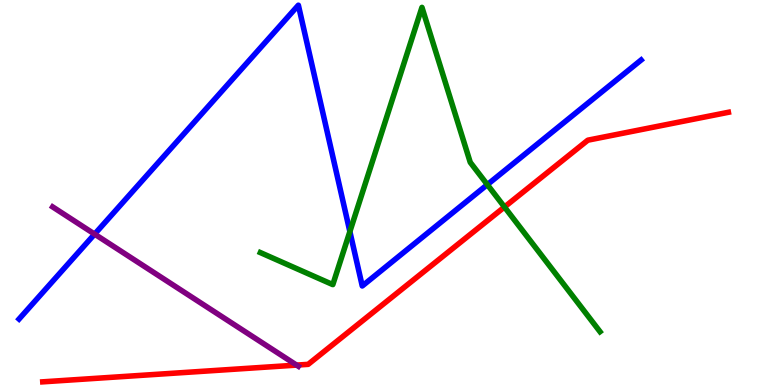[{'lines': ['blue', 'red'], 'intersections': []}, {'lines': ['green', 'red'], 'intersections': [{'x': 6.51, 'y': 4.62}]}, {'lines': ['purple', 'red'], 'intersections': [{'x': 3.83, 'y': 0.517}]}, {'lines': ['blue', 'green'], 'intersections': [{'x': 4.51, 'y': 3.98}, {'x': 6.29, 'y': 5.2}]}, {'lines': ['blue', 'purple'], 'intersections': [{'x': 1.22, 'y': 3.92}]}, {'lines': ['green', 'purple'], 'intersections': []}]